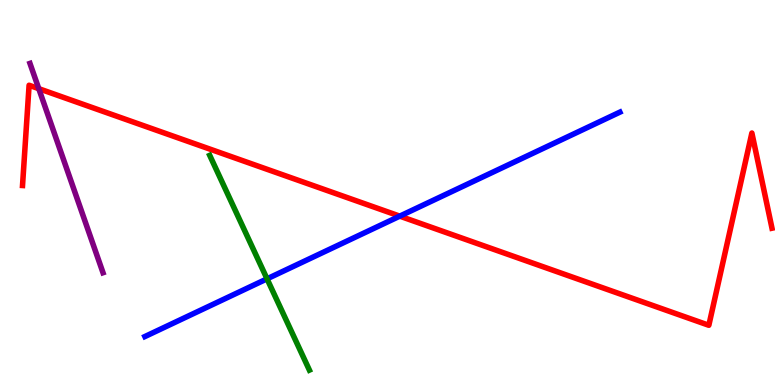[{'lines': ['blue', 'red'], 'intersections': [{'x': 5.16, 'y': 4.39}]}, {'lines': ['green', 'red'], 'intersections': []}, {'lines': ['purple', 'red'], 'intersections': [{'x': 0.5, 'y': 7.7}]}, {'lines': ['blue', 'green'], 'intersections': [{'x': 3.45, 'y': 2.76}]}, {'lines': ['blue', 'purple'], 'intersections': []}, {'lines': ['green', 'purple'], 'intersections': []}]